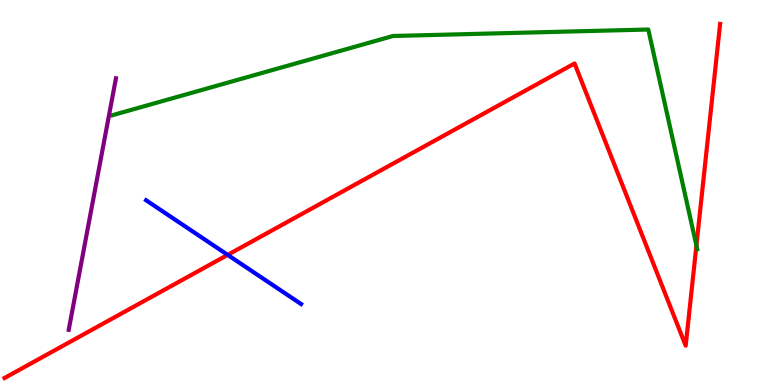[{'lines': ['blue', 'red'], 'intersections': [{'x': 2.94, 'y': 3.38}]}, {'lines': ['green', 'red'], 'intersections': [{'x': 8.99, 'y': 3.62}]}, {'lines': ['purple', 'red'], 'intersections': []}, {'lines': ['blue', 'green'], 'intersections': []}, {'lines': ['blue', 'purple'], 'intersections': []}, {'lines': ['green', 'purple'], 'intersections': []}]